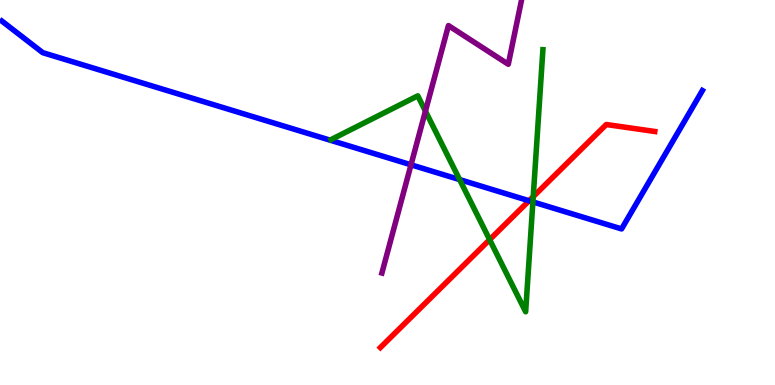[{'lines': ['blue', 'red'], 'intersections': [{'x': 6.83, 'y': 4.79}]}, {'lines': ['green', 'red'], 'intersections': [{'x': 6.32, 'y': 3.77}, {'x': 6.88, 'y': 4.89}]}, {'lines': ['purple', 'red'], 'intersections': []}, {'lines': ['blue', 'green'], 'intersections': [{'x': 5.93, 'y': 5.33}, {'x': 6.88, 'y': 4.76}]}, {'lines': ['blue', 'purple'], 'intersections': [{'x': 5.3, 'y': 5.72}]}, {'lines': ['green', 'purple'], 'intersections': [{'x': 5.49, 'y': 7.11}]}]